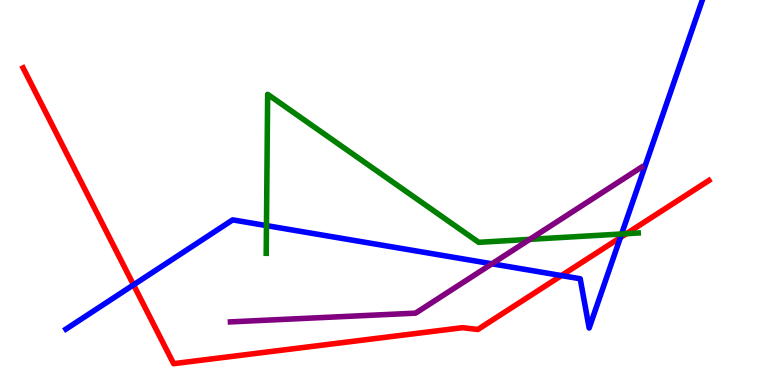[{'lines': ['blue', 'red'], 'intersections': [{'x': 1.72, 'y': 2.6}, {'x': 7.24, 'y': 2.84}, {'x': 8.0, 'y': 3.83}]}, {'lines': ['green', 'red'], 'intersections': [{'x': 8.08, 'y': 3.93}]}, {'lines': ['purple', 'red'], 'intersections': []}, {'lines': ['blue', 'green'], 'intersections': [{'x': 3.44, 'y': 4.14}, {'x': 8.02, 'y': 3.92}]}, {'lines': ['blue', 'purple'], 'intersections': [{'x': 6.35, 'y': 3.15}]}, {'lines': ['green', 'purple'], 'intersections': [{'x': 6.84, 'y': 3.78}]}]